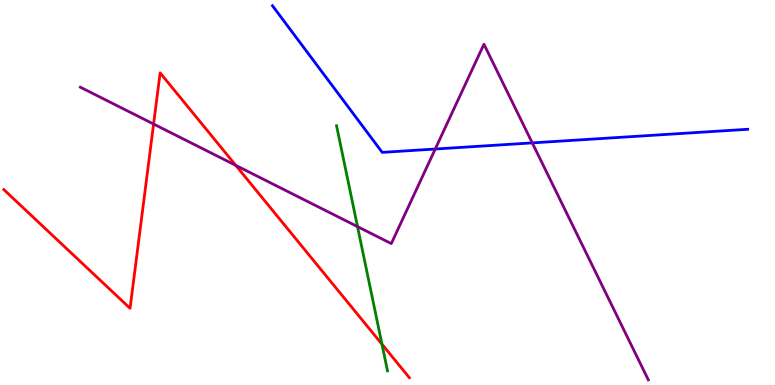[{'lines': ['blue', 'red'], 'intersections': []}, {'lines': ['green', 'red'], 'intersections': [{'x': 4.93, 'y': 1.06}]}, {'lines': ['purple', 'red'], 'intersections': [{'x': 1.98, 'y': 6.78}, {'x': 3.04, 'y': 5.7}]}, {'lines': ['blue', 'green'], 'intersections': []}, {'lines': ['blue', 'purple'], 'intersections': [{'x': 5.62, 'y': 6.13}, {'x': 6.87, 'y': 6.29}]}, {'lines': ['green', 'purple'], 'intersections': [{'x': 4.61, 'y': 4.11}]}]